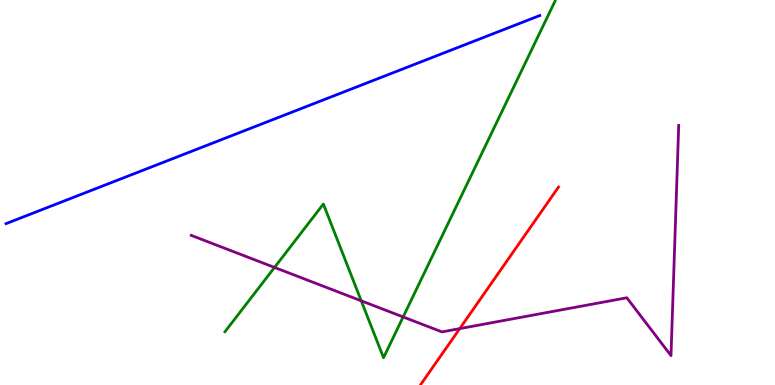[{'lines': ['blue', 'red'], 'intersections': []}, {'lines': ['green', 'red'], 'intersections': []}, {'lines': ['purple', 'red'], 'intersections': [{'x': 5.93, 'y': 1.46}]}, {'lines': ['blue', 'green'], 'intersections': []}, {'lines': ['blue', 'purple'], 'intersections': []}, {'lines': ['green', 'purple'], 'intersections': [{'x': 3.54, 'y': 3.05}, {'x': 4.66, 'y': 2.19}, {'x': 5.2, 'y': 1.77}]}]